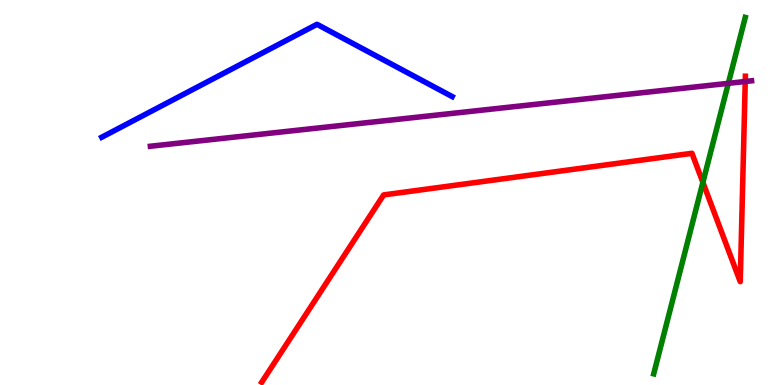[{'lines': ['blue', 'red'], 'intersections': []}, {'lines': ['green', 'red'], 'intersections': [{'x': 9.07, 'y': 5.26}]}, {'lines': ['purple', 'red'], 'intersections': [{'x': 9.62, 'y': 7.88}]}, {'lines': ['blue', 'green'], 'intersections': []}, {'lines': ['blue', 'purple'], 'intersections': []}, {'lines': ['green', 'purple'], 'intersections': [{'x': 9.4, 'y': 7.84}]}]